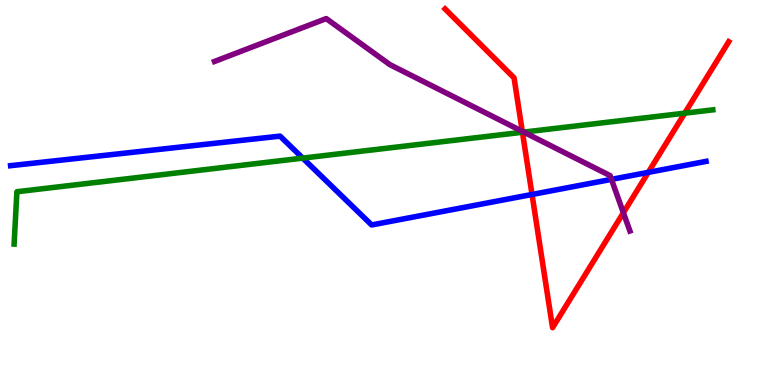[{'lines': ['blue', 'red'], 'intersections': [{'x': 6.86, 'y': 4.95}, {'x': 8.36, 'y': 5.52}]}, {'lines': ['green', 'red'], 'intersections': [{'x': 6.74, 'y': 6.56}, {'x': 8.84, 'y': 7.06}]}, {'lines': ['purple', 'red'], 'intersections': [{'x': 6.74, 'y': 6.59}, {'x': 8.04, 'y': 4.47}]}, {'lines': ['blue', 'green'], 'intersections': [{'x': 3.91, 'y': 5.89}]}, {'lines': ['blue', 'purple'], 'intersections': [{'x': 7.89, 'y': 5.34}]}, {'lines': ['green', 'purple'], 'intersections': [{'x': 6.76, 'y': 6.57}]}]